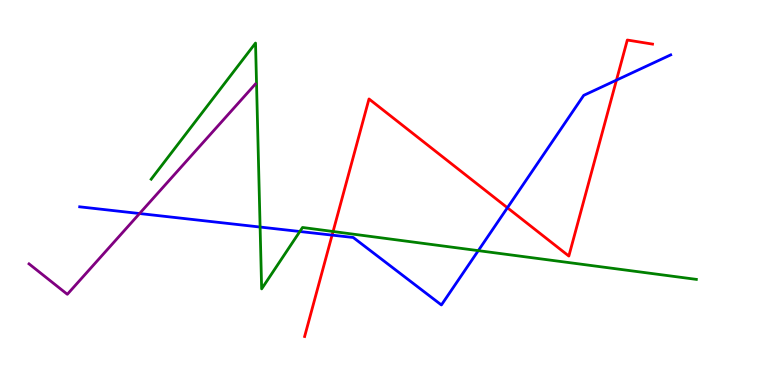[{'lines': ['blue', 'red'], 'intersections': [{'x': 4.29, 'y': 3.89}, {'x': 6.55, 'y': 4.6}, {'x': 7.95, 'y': 7.92}]}, {'lines': ['green', 'red'], 'intersections': [{'x': 4.3, 'y': 3.99}]}, {'lines': ['purple', 'red'], 'intersections': []}, {'lines': ['blue', 'green'], 'intersections': [{'x': 3.36, 'y': 4.1}, {'x': 3.87, 'y': 3.99}, {'x': 6.17, 'y': 3.49}]}, {'lines': ['blue', 'purple'], 'intersections': [{'x': 1.8, 'y': 4.45}]}, {'lines': ['green', 'purple'], 'intersections': []}]